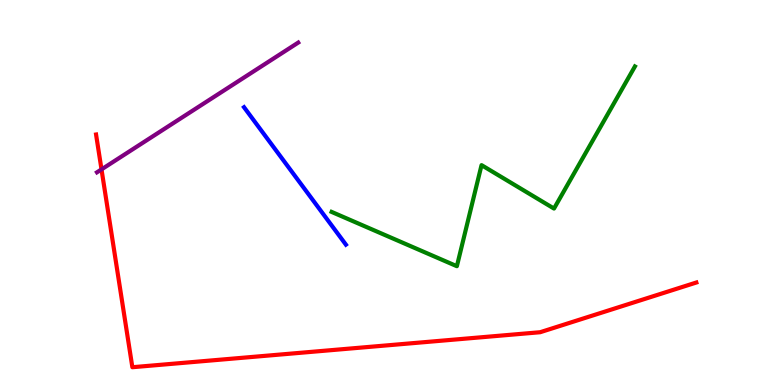[{'lines': ['blue', 'red'], 'intersections': []}, {'lines': ['green', 'red'], 'intersections': []}, {'lines': ['purple', 'red'], 'intersections': [{'x': 1.31, 'y': 5.6}]}, {'lines': ['blue', 'green'], 'intersections': []}, {'lines': ['blue', 'purple'], 'intersections': []}, {'lines': ['green', 'purple'], 'intersections': []}]